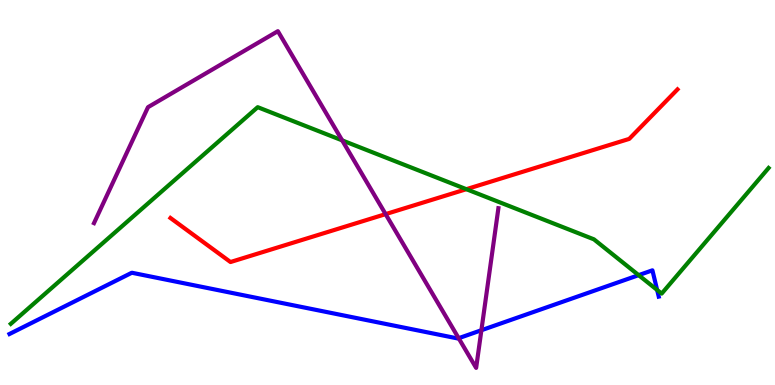[{'lines': ['blue', 'red'], 'intersections': []}, {'lines': ['green', 'red'], 'intersections': [{'x': 6.02, 'y': 5.09}]}, {'lines': ['purple', 'red'], 'intersections': [{'x': 4.98, 'y': 4.44}]}, {'lines': ['blue', 'green'], 'intersections': [{'x': 8.24, 'y': 2.85}, {'x': 8.48, 'y': 2.47}]}, {'lines': ['blue', 'purple'], 'intersections': [{'x': 5.92, 'y': 1.22}, {'x': 6.21, 'y': 1.42}]}, {'lines': ['green', 'purple'], 'intersections': [{'x': 4.42, 'y': 6.35}]}]